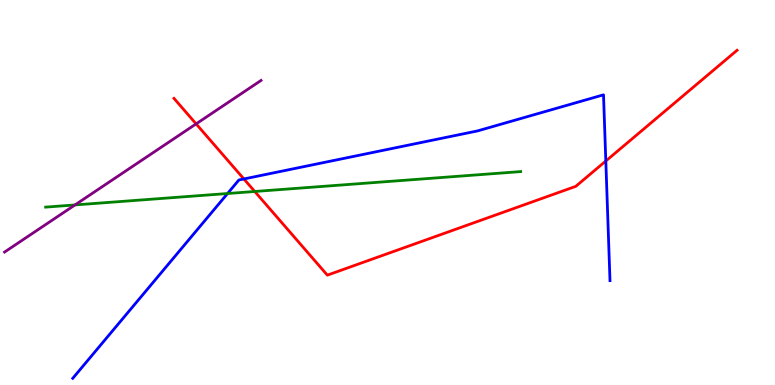[{'lines': ['blue', 'red'], 'intersections': [{'x': 3.15, 'y': 5.35}, {'x': 7.82, 'y': 5.82}]}, {'lines': ['green', 'red'], 'intersections': [{'x': 3.29, 'y': 5.03}]}, {'lines': ['purple', 'red'], 'intersections': [{'x': 2.53, 'y': 6.78}]}, {'lines': ['blue', 'green'], 'intersections': [{'x': 2.94, 'y': 4.97}]}, {'lines': ['blue', 'purple'], 'intersections': []}, {'lines': ['green', 'purple'], 'intersections': [{'x': 0.968, 'y': 4.68}]}]